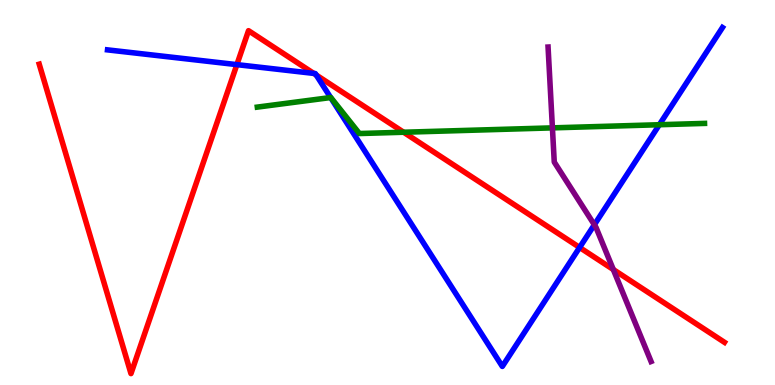[{'lines': ['blue', 'red'], 'intersections': [{'x': 3.06, 'y': 8.32}, {'x': 4.05, 'y': 8.09}, {'x': 4.08, 'y': 8.05}, {'x': 7.48, 'y': 3.57}]}, {'lines': ['green', 'red'], 'intersections': [{'x': 5.21, 'y': 6.57}]}, {'lines': ['purple', 'red'], 'intersections': [{'x': 7.91, 'y': 3.0}]}, {'lines': ['blue', 'green'], 'intersections': [{'x': 4.27, 'y': 7.47}, {'x': 8.51, 'y': 6.76}]}, {'lines': ['blue', 'purple'], 'intersections': [{'x': 7.67, 'y': 4.16}]}, {'lines': ['green', 'purple'], 'intersections': [{'x': 7.13, 'y': 6.68}]}]